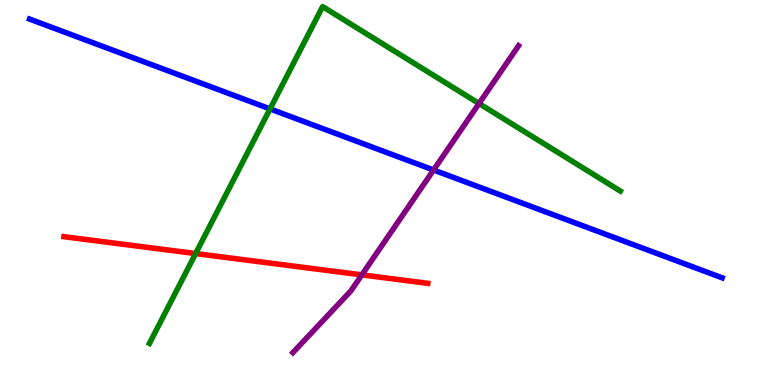[{'lines': ['blue', 'red'], 'intersections': []}, {'lines': ['green', 'red'], 'intersections': [{'x': 2.52, 'y': 3.41}]}, {'lines': ['purple', 'red'], 'intersections': [{'x': 4.67, 'y': 2.86}]}, {'lines': ['blue', 'green'], 'intersections': [{'x': 3.48, 'y': 7.17}]}, {'lines': ['blue', 'purple'], 'intersections': [{'x': 5.59, 'y': 5.58}]}, {'lines': ['green', 'purple'], 'intersections': [{'x': 6.18, 'y': 7.31}]}]